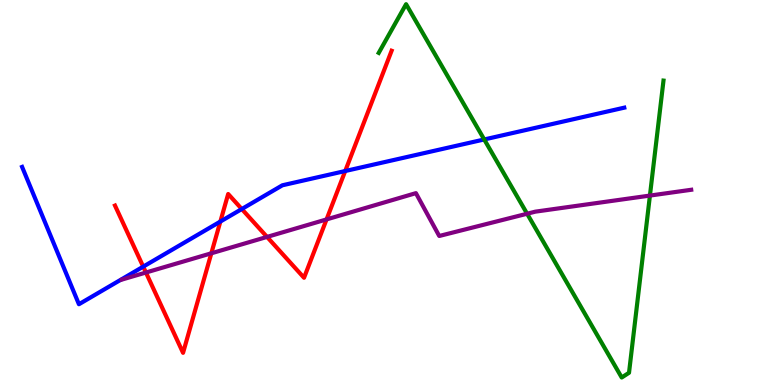[{'lines': ['blue', 'red'], 'intersections': [{'x': 1.85, 'y': 3.07}, {'x': 2.84, 'y': 4.25}, {'x': 3.12, 'y': 4.57}, {'x': 4.45, 'y': 5.56}]}, {'lines': ['green', 'red'], 'intersections': []}, {'lines': ['purple', 'red'], 'intersections': [{'x': 1.88, 'y': 2.92}, {'x': 2.73, 'y': 3.42}, {'x': 3.45, 'y': 3.85}, {'x': 4.21, 'y': 4.3}]}, {'lines': ['blue', 'green'], 'intersections': [{'x': 6.25, 'y': 6.38}]}, {'lines': ['blue', 'purple'], 'intersections': []}, {'lines': ['green', 'purple'], 'intersections': [{'x': 6.8, 'y': 4.45}, {'x': 8.39, 'y': 4.92}]}]